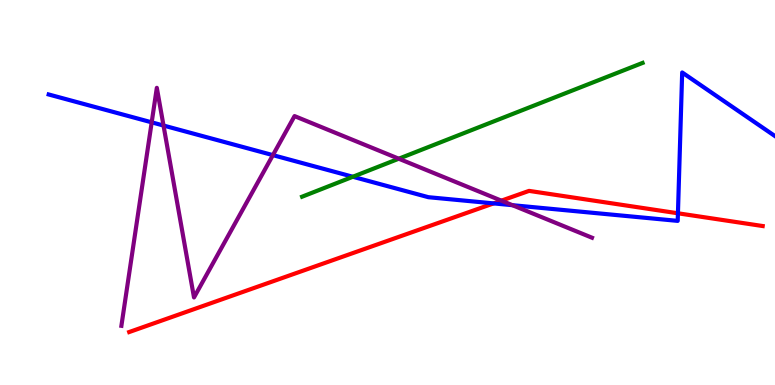[{'lines': ['blue', 'red'], 'intersections': [{'x': 6.37, 'y': 4.72}, {'x': 8.75, 'y': 4.46}]}, {'lines': ['green', 'red'], 'intersections': []}, {'lines': ['purple', 'red'], 'intersections': [{'x': 6.47, 'y': 4.79}]}, {'lines': ['blue', 'green'], 'intersections': [{'x': 4.55, 'y': 5.41}]}, {'lines': ['blue', 'purple'], 'intersections': [{'x': 1.96, 'y': 6.82}, {'x': 2.11, 'y': 6.74}, {'x': 3.52, 'y': 5.97}, {'x': 6.61, 'y': 4.67}]}, {'lines': ['green', 'purple'], 'intersections': [{'x': 5.15, 'y': 5.88}]}]